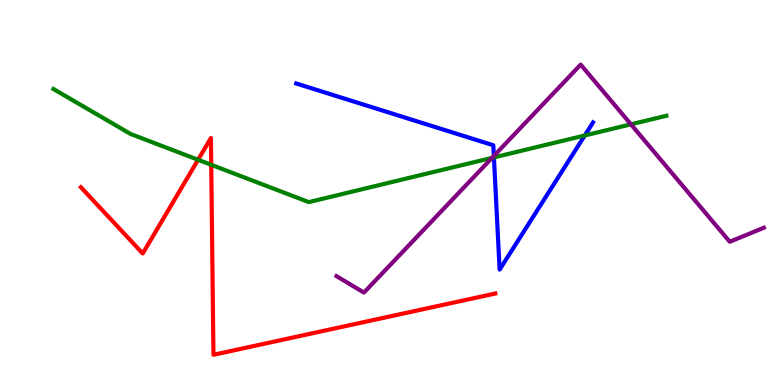[{'lines': ['blue', 'red'], 'intersections': []}, {'lines': ['green', 'red'], 'intersections': [{'x': 2.56, 'y': 5.85}, {'x': 2.73, 'y': 5.72}]}, {'lines': ['purple', 'red'], 'intersections': []}, {'lines': ['blue', 'green'], 'intersections': [{'x': 6.37, 'y': 5.91}, {'x': 7.55, 'y': 6.48}]}, {'lines': ['blue', 'purple'], 'intersections': [{'x': 6.37, 'y': 5.95}]}, {'lines': ['green', 'purple'], 'intersections': [{'x': 6.35, 'y': 5.9}, {'x': 8.14, 'y': 6.77}]}]